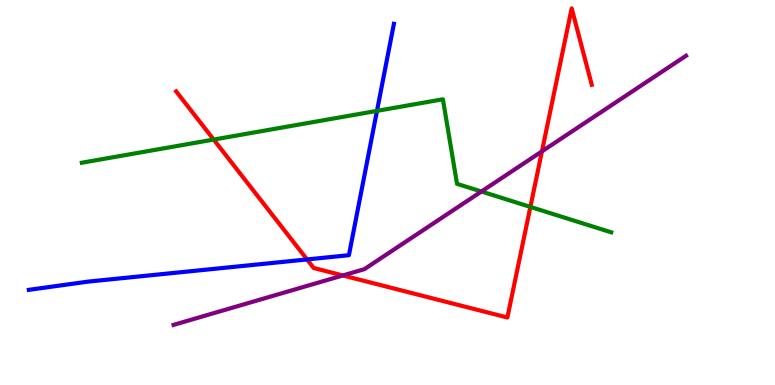[{'lines': ['blue', 'red'], 'intersections': [{'x': 3.96, 'y': 3.26}]}, {'lines': ['green', 'red'], 'intersections': [{'x': 2.76, 'y': 6.37}, {'x': 6.84, 'y': 4.63}]}, {'lines': ['purple', 'red'], 'intersections': [{'x': 4.42, 'y': 2.85}, {'x': 6.99, 'y': 6.07}]}, {'lines': ['blue', 'green'], 'intersections': [{'x': 4.86, 'y': 7.12}]}, {'lines': ['blue', 'purple'], 'intersections': []}, {'lines': ['green', 'purple'], 'intersections': [{'x': 6.21, 'y': 5.03}]}]